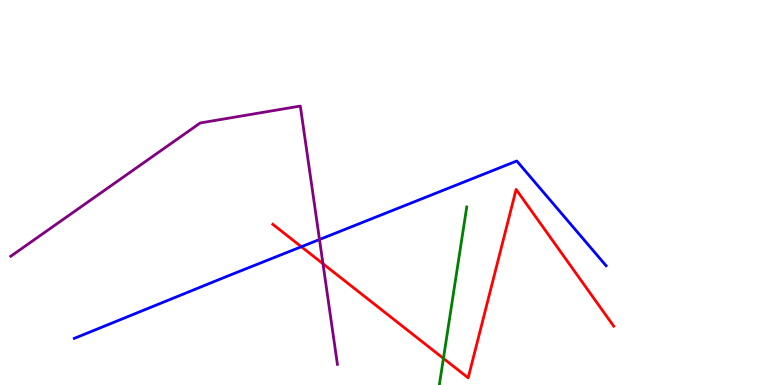[{'lines': ['blue', 'red'], 'intersections': [{'x': 3.89, 'y': 3.59}]}, {'lines': ['green', 'red'], 'intersections': [{'x': 5.72, 'y': 0.691}]}, {'lines': ['purple', 'red'], 'intersections': [{'x': 4.17, 'y': 3.15}]}, {'lines': ['blue', 'green'], 'intersections': []}, {'lines': ['blue', 'purple'], 'intersections': [{'x': 4.12, 'y': 3.78}]}, {'lines': ['green', 'purple'], 'intersections': []}]